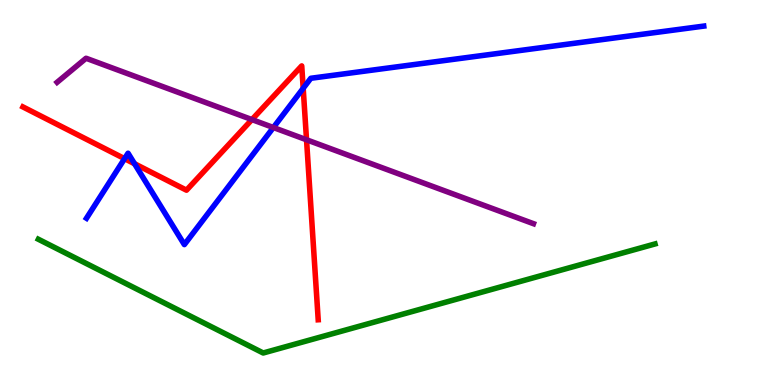[{'lines': ['blue', 'red'], 'intersections': [{'x': 1.61, 'y': 5.88}, {'x': 1.74, 'y': 5.75}, {'x': 3.91, 'y': 7.71}]}, {'lines': ['green', 'red'], 'intersections': []}, {'lines': ['purple', 'red'], 'intersections': [{'x': 3.25, 'y': 6.89}, {'x': 3.96, 'y': 6.37}]}, {'lines': ['blue', 'green'], 'intersections': []}, {'lines': ['blue', 'purple'], 'intersections': [{'x': 3.53, 'y': 6.69}]}, {'lines': ['green', 'purple'], 'intersections': []}]